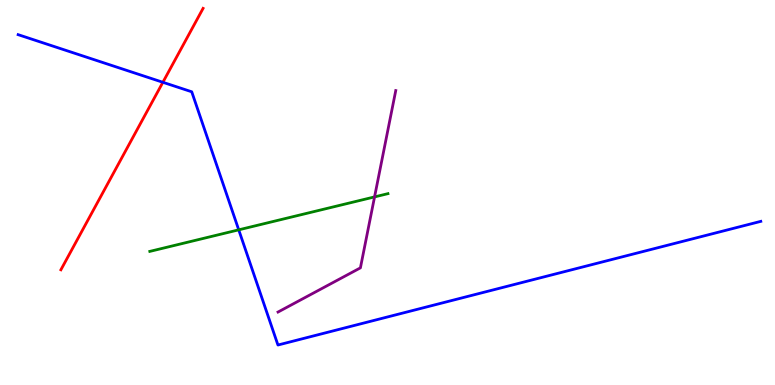[{'lines': ['blue', 'red'], 'intersections': [{'x': 2.1, 'y': 7.86}]}, {'lines': ['green', 'red'], 'intersections': []}, {'lines': ['purple', 'red'], 'intersections': []}, {'lines': ['blue', 'green'], 'intersections': [{'x': 3.08, 'y': 4.03}]}, {'lines': ['blue', 'purple'], 'intersections': []}, {'lines': ['green', 'purple'], 'intersections': [{'x': 4.83, 'y': 4.89}]}]